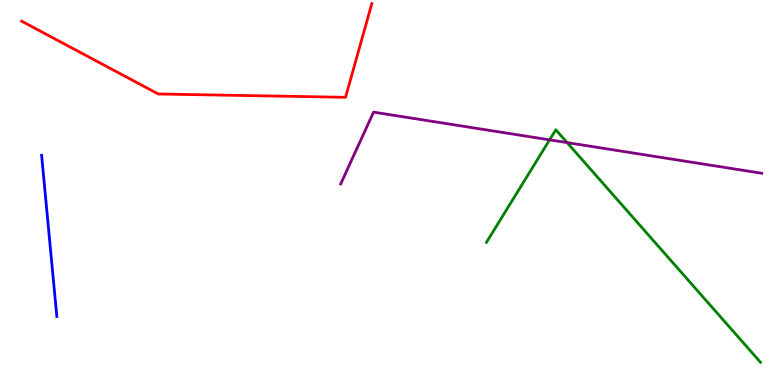[{'lines': ['blue', 'red'], 'intersections': []}, {'lines': ['green', 'red'], 'intersections': []}, {'lines': ['purple', 'red'], 'intersections': []}, {'lines': ['blue', 'green'], 'intersections': []}, {'lines': ['blue', 'purple'], 'intersections': []}, {'lines': ['green', 'purple'], 'intersections': [{'x': 7.09, 'y': 6.37}, {'x': 7.32, 'y': 6.3}]}]